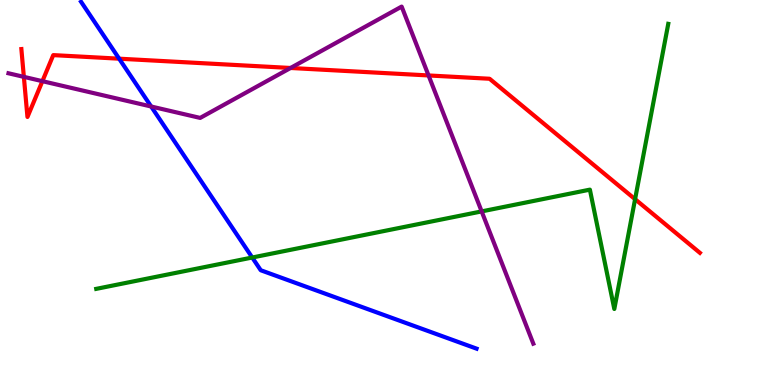[{'lines': ['blue', 'red'], 'intersections': [{'x': 1.54, 'y': 8.48}]}, {'lines': ['green', 'red'], 'intersections': [{'x': 8.19, 'y': 4.83}]}, {'lines': ['purple', 'red'], 'intersections': [{'x': 0.308, 'y': 8.0}, {'x': 0.547, 'y': 7.89}, {'x': 3.75, 'y': 8.23}, {'x': 5.53, 'y': 8.04}]}, {'lines': ['blue', 'green'], 'intersections': [{'x': 3.25, 'y': 3.31}]}, {'lines': ['blue', 'purple'], 'intersections': [{'x': 1.95, 'y': 7.23}]}, {'lines': ['green', 'purple'], 'intersections': [{'x': 6.21, 'y': 4.51}]}]